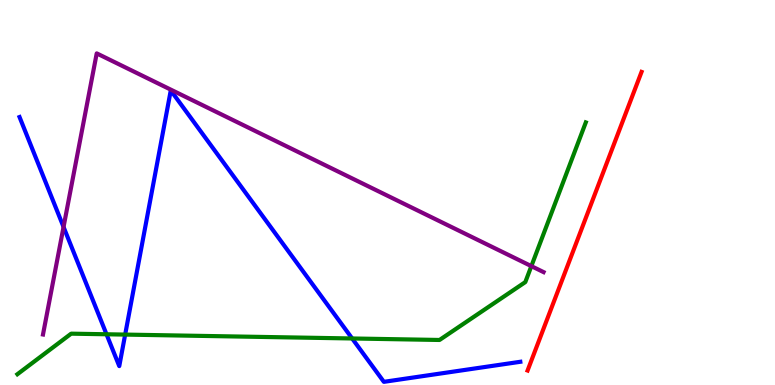[{'lines': ['blue', 'red'], 'intersections': []}, {'lines': ['green', 'red'], 'intersections': []}, {'lines': ['purple', 'red'], 'intersections': []}, {'lines': ['blue', 'green'], 'intersections': [{'x': 1.37, 'y': 1.32}, {'x': 1.61, 'y': 1.31}, {'x': 4.54, 'y': 1.21}]}, {'lines': ['blue', 'purple'], 'intersections': [{'x': 0.82, 'y': 4.11}]}, {'lines': ['green', 'purple'], 'intersections': [{'x': 6.86, 'y': 3.09}]}]